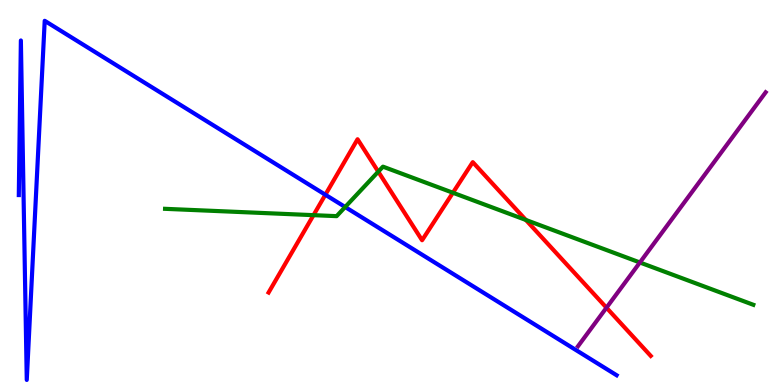[{'lines': ['blue', 'red'], 'intersections': [{'x': 4.2, 'y': 4.94}]}, {'lines': ['green', 'red'], 'intersections': [{'x': 4.05, 'y': 4.41}, {'x': 4.88, 'y': 5.54}, {'x': 5.84, 'y': 4.99}, {'x': 6.79, 'y': 4.29}]}, {'lines': ['purple', 'red'], 'intersections': [{'x': 7.83, 'y': 2.01}]}, {'lines': ['blue', 'green'], 'intersections': [{'x': 4.45, 'y': 4.62}]}, {'lines': ['blue', 'purple'], 'intersections': []}, {'lines': ['green', 'purple'], 'intersections': [{'x': 8.26, 'y': 3.18}]}]